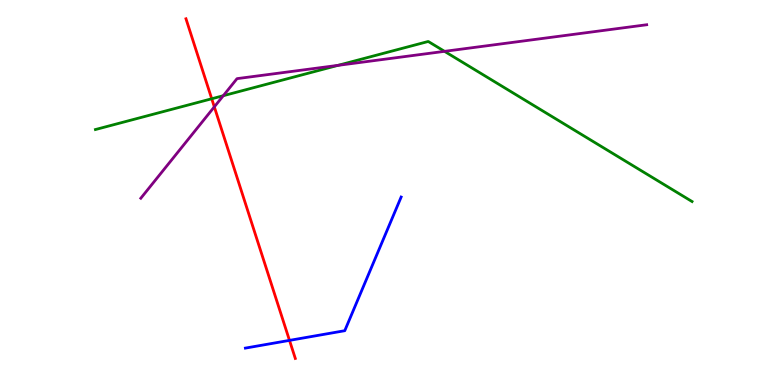[{'lines': ['blue', 'red'], 'intersections': [{'x': 3.74, 'y': 1.16}]}, {'lines': ['green', 'red'], 'intersections': [{'x': 2.73, 'y': 7.43}]}, {'lines': ['purple', 'red'], 'intersections': [{'x': 2.77, 'y': 7.22}]}, {'lines': ['blue', 'green'], 'intersections': []}, {'lines': ['blue', 'purple'], 'intersections': []}, {'lines': ['green', 'purple'], 'intersections': [{'x': 2.88, 'y': 7.51}, {'x': 4.36, 'y': 8.3}, {'x': 5.74, 'y': 8.67}]}]